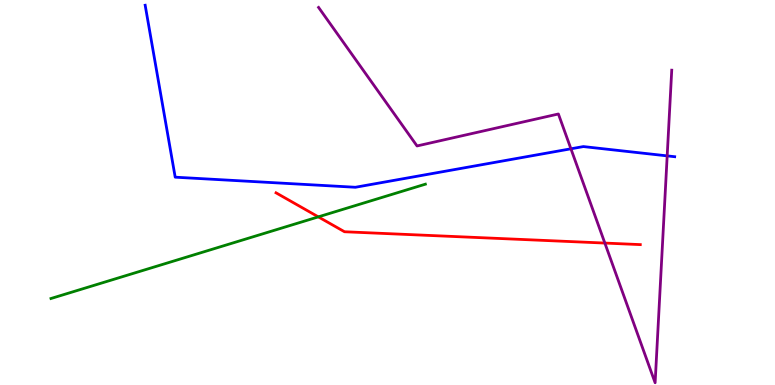[{'lines': ['blue', 'red'], 'intersections': []}, {'lines': ['green', 'red'], 'intersections': [{'x': 4.11, 'y': 4.37}]}, {'lines': ['purple', 'red'], 'intersections': [{'x': 7.8, 'y': 3.69}]}, {'lines': ['blue', 'green'], 'intersections': []}, {'lines': ['blue', 'purple'], 'intersections': [{'x': 7.37, 'y': 6.14}, {'x': 8.61, 'y': 5.95}]}, {'lines': ['green', 'purple'], 'intersections': []}]